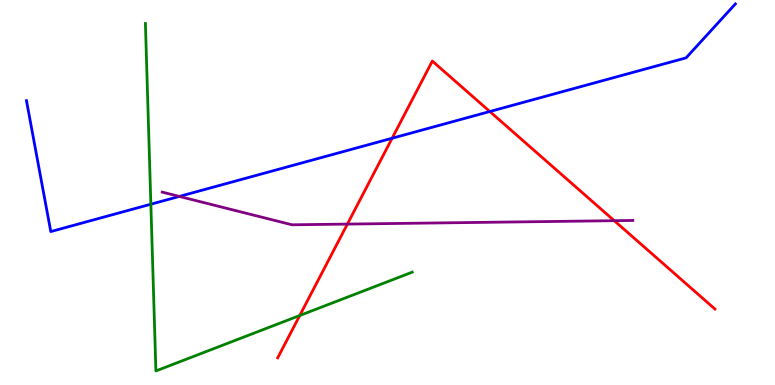[{'lines': ['blue', 'red'], 'intersections': [{'x': 5.06, 'y': 6.41}, {'x': 6.32, 'y': 7.1}]}, {'lines': ['green', 'red'], 'intersections': [{'x': 3.87, 'y': 1.8}]}, {'lines': ['purple', 'red'], 'intersections': [{'x': 4.48, 'y': 4.18}, {'x': 7.93, 'y': 4.27}]}, {'lines': ['blue', 'green'], 'intersections': [{'x': 1.95, 'y': 4.7}]}, {'lines': ['blue', 'purple'], 'intersections': [{'x': 2.31, 'y': 4.9}]}, {'lines': ['green', 'purple'], 'intersections': []}]